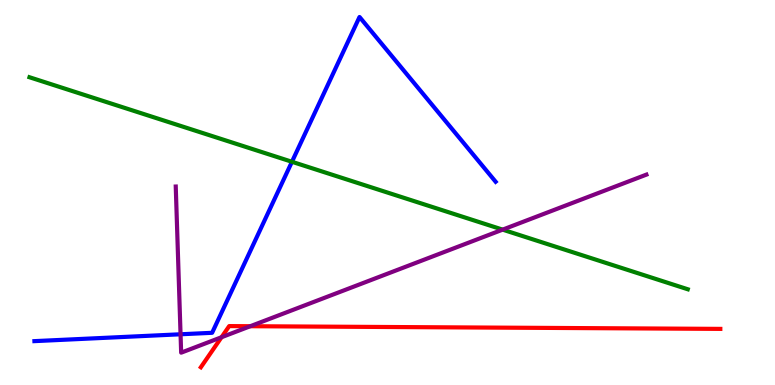[{'lines': ['blue', 'red'], 'intersections': []}, {'lines': ['green', 'red'], 'intersections': []}, {'lines': ['purple', 'red'], 'intersections': [{'x': 2.86, 'y': 1.24}, {'x': 3.23, 'y': 1.53}]}, {'lines': ['blue', 'green'], 'intersections': [{'x': 3.77, 'y': 5.8}]}, {'lines': ['blue', 'purple'], 'intersections': [{'x': 2.33, 'y': 1.32}]}, {'lines': ['green', 'purple'], 'intersections': [{'x': 6.49, 'y': 4.04}]}]